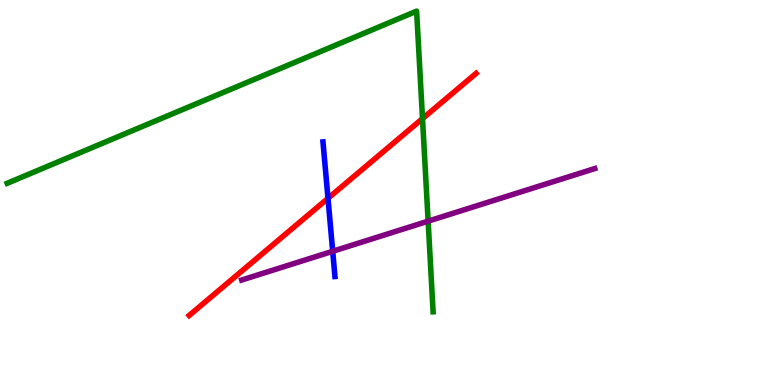[{'lines': ['blue', 'red'], 'intersections': [{'x': 4.23, 'y': 4.85}]}, {'lines': ['green', 'red'], 'intersections': [{'x': 5.45, 'y': 6.92}]}, {'lines': ['purple', 'red'], 'intersections': []}, {'lines': ['blue', 'green'], 'intersections': []}, {'lines': ['blue', 'purple'], 'intersections': [{'x': 4.29, 'y': 3.47}]}, {'lines': ['green', 'purple'], 'intersections': [{'x': 5.52, 'y': 4.26}]}]